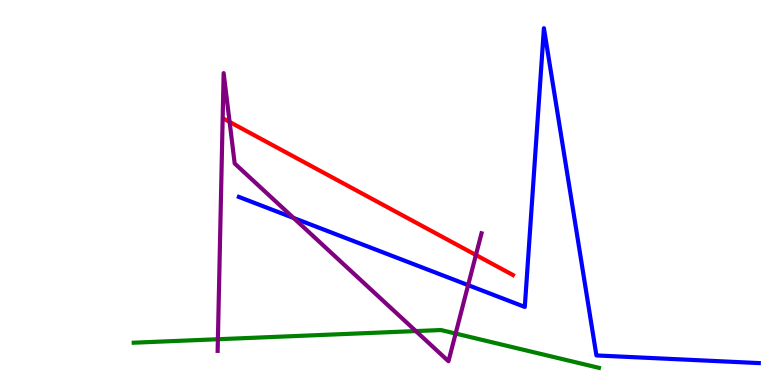[{'lines': ['blue', 'red'], 'intersections': []}, {'lines': ['green', 'red'], 'intersections': []}, {'lines': ['purple', 'red'], 'intersections': [{'x': 2.96, 'y': 6.83}, {'x': 6.14, 'y': 3.38}]}, {'lines': ['blue', 'green'], 'intersections': []}, {'lines': ['blue', 'purple'], 'intersections': [{'x': 3.79, 'y': 4.34}, {'x': 6.04, 'y': 2.59}]}, {'lines': ['green', 'purple'], 'intersections': [{'x': 2.81, 'y': 1.19}, {'x': 5.37, 'y': 1.4}, {'x': 5.88, 'y': 1.34}]}]